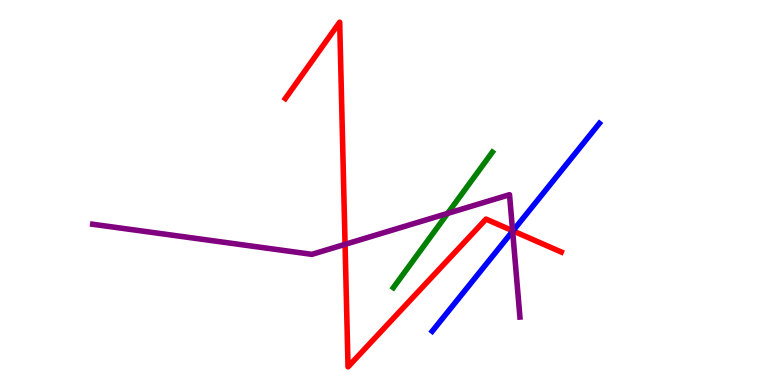[{'lines': ['blue', 'red'], 'intersections': [{'x': 6.62, 'y': 4.0}]}, {'lines': ['green', 'red'], 'intersections': []}, {'lines': ['purple', 'red'], 'intersections': [{'x': 4.45, 'y': 3.65}, {'x': 6.61, 'y': 4.01}]}, {'lines': ['blue', 'green'], 'intersections': []}, {'lines': ['blue', 'purple'], 'intersections': [{'x': 6.61, 'y': 3.99}]}, {'lines': ['green', 'purple'], 'intersections': [{'x': 5.78, 'y': 4.46}]}]